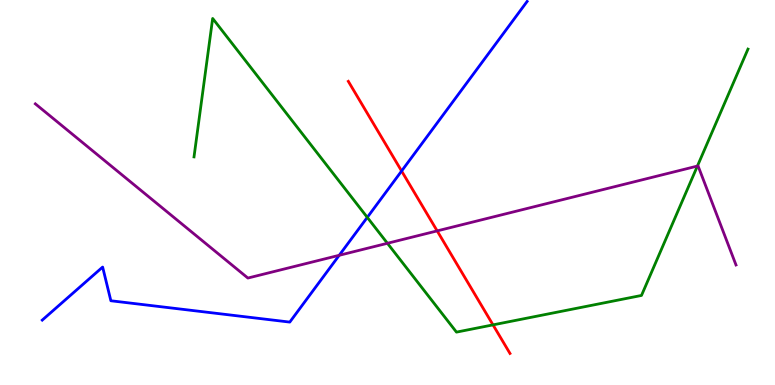[{'lines': ['blue', 'red'], 'intersections': [{'x': 5.18, 'y': 5.56}]}, {'lines': ['green', 'red'], 'intersections': [{'x': 6.36, 'y': 1.56}]}, {'lines': ['purple', 'red'], 'intersections': [{'x': 5.64, 'y': 4.0}]}, {'lines': ['blue', 'green'], 'intersections': [{'x': 4.74, 'y': 4.35}]}, {'lines': ['blue', 'purple'], 'intersections': [{'x': 4.38, 'y': 3.37}]}, {'lines': ['green', 'purple'], 'intersections': [{'x': 5.0, 'y': 3.68}, {'x': 9.0, 'y': 5.69}]}]